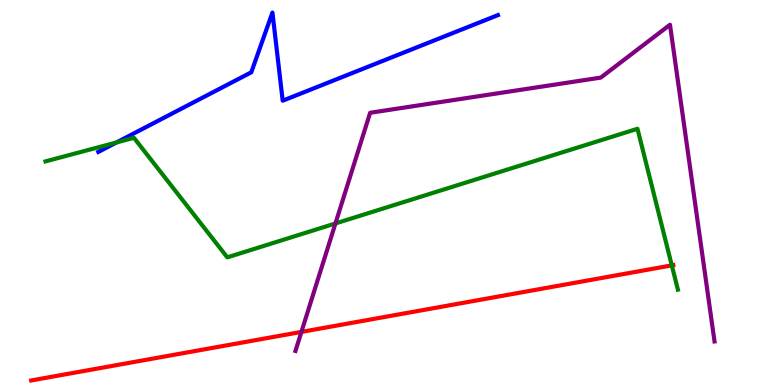[{'lines': ['blue', 'red'], 'intersections': []}, {'lines': ['green', 'red'], 'intersections': [{'x': 8.67, 'y': 3.11}]}, {'lines': ['purple', 'red'], 'intersections': [{'x': 3.89, 'y': 1.38}]}, {'lines': ['blue', 'green'], 'intersections': [{'x': 1.5, 'y': 6.3}]}, {'lines': ['blue', 'purple'], 'intersections': []}, {'lines': ['green', 'purple'], 'intersections': [{'x': 4.33, 'y': 4.2}]}]